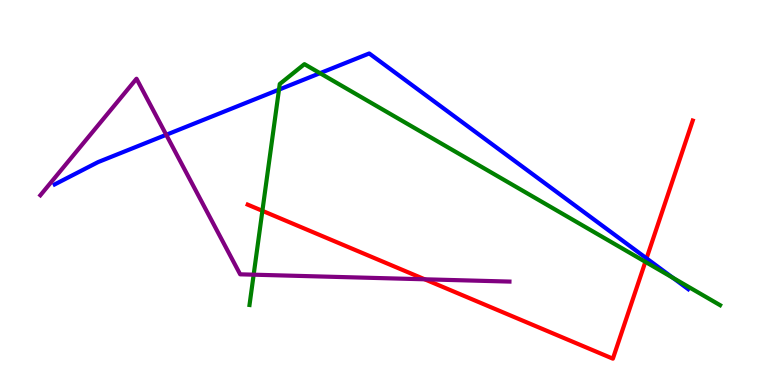[{'lines': ['blue', 'red'], 'intersections': [{'x': 8.34, 'y': 3.29}]}, {'lines': ['green', 'red'], 'intersections': [{'x': 3.39, 'y': 4.52}, {'x': 8.33, 'y': 3.2}]}, {'lines': ['purple', 'red'], 'intersections': [{'x': 5.48, 'y': 2.75}]}, {'lines': ['blue', 'green'], 'intersections': [{'x': 3.6, 'y': 7.67}, {'x': 4.13, 'y': 8.1}, {'x': 8.68, 'y': 2.79}]}, {'lines': ['blue', 'purple'], 'intersections': [{'x': 2.14, 'y': 6.5}]}, {'lines': ['green', 'purple'], 'intersections': [{'x': 3.27, 'y': 2.87}]}]